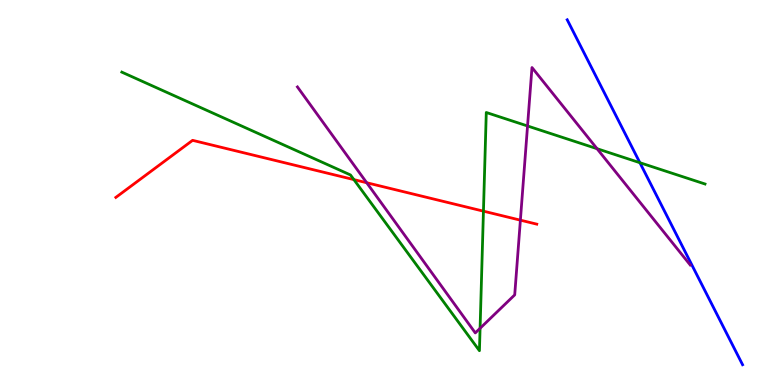[{'lines': ['blue', 'red'], 'intersections': []}, {'lines': ['green', 'red'], 'intersections': [{'x': 4.57, 'y': 5.33}, {'x': 6.24, 'y': 4.52}]}, {'lines': ['purple', 'red'], 'intersections': [{'x': 4.73, 'y': 5.25}, {'x': 6.71, 'y': 4.28}]}, {'lines': ['blue', 'green'], 'intersections': [{'x': 8.26, 'y': 5.77}]}, {'lines': ['blue', 'purple'], 'intersections': []}, {'lines': ['green', 'purple'], 'intersections': [{'x': 6.19, 'y': 1.47}, {'x': 6.81, 'y': 6.73}, {'x': 7.7, 'y': 6.14}]}]